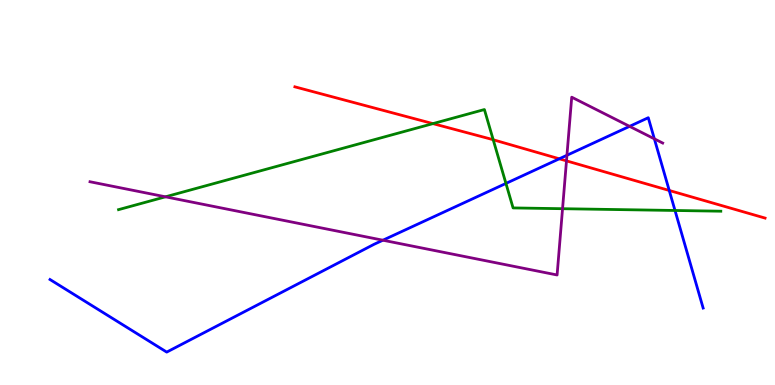[{'lines': ['blue', 'red'], 'intersections': [{'x': 7.22, 'y': 5.88}, {'x': 8.64, 'y': 5.05}]}, {'lines': ['green', 'red'], 'intersections': [{'x': 5.59, 'y': 6.79}, {'x': 6.36, 'y': 6.37}]}, {'lines': ['purple', 'red'], 'intersections': [{'x': 7.31, 'y': 5.82}]}, {'lines': ['blue', 'green'], 'intersections': [{'x': 6.53, 'y': 5.24}, {'x': 8.71, 'y': 4.53}]}, {'lines': ['blue', 'purple'], 'intersections': [{'x': 4.94, 'y': 3.76}, {'x': 7.32, 'y': 5.97}, {'x': 8.12, 'y': 6.72}, {'x': 8.44, 'y': 6.39}]}, {'lines': ['green', 'purple'], 'intersections': [{'x': 2.13, 'y': 4.89}, {'x': 7.26, 'y': 4.58}]}]